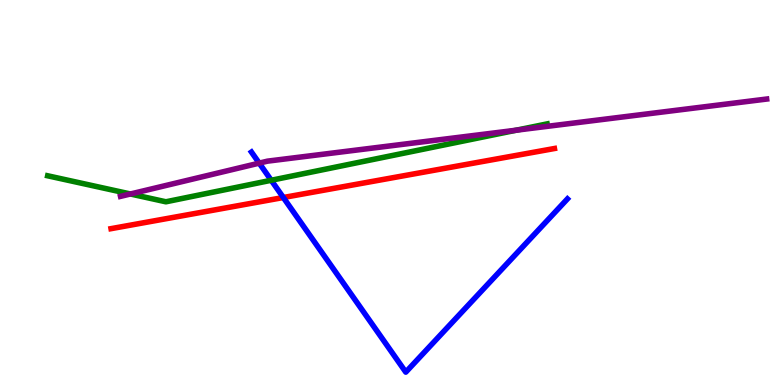[{'lines': ['blue', 'red'], 'intersections': [{'x': 3.66, 'y': 4.87}]}, {'lines': ['green', 'red'], 'intersections': []}, {'lines': ['purple', 'red'], 'intersections': []}, {'lines': ['blue', 'green'], 'intersections': [{'x': 3.5, 'y': 5.32}]}, {'lines': ['blue', 'purple'], 'intersections': [{'x': 3.34, 'y': 5.76}]}, {'lines': ['green', 'purple'], 'intersections': [{'x': 1.68, 'y': 4.96}, {'x': 6.66, 'y': 6.62}]}]